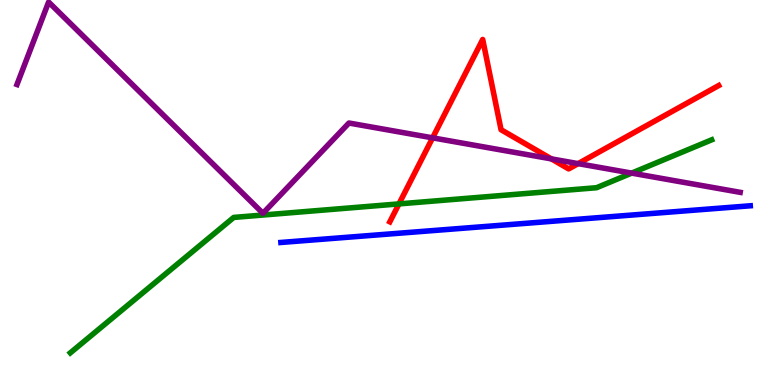[{'lines': ['blue', 'red'], 'intersections': []}, {'lines': ['green', 'red'], 'intersections': [{'x': 5.15, 'y': 4.7}]}, {'lines': ['purple', 'red'], 'intersections': [{'x': 5.58, 'y': 6.42}, {'x': 7.11, 'y': 5.87}, {'x': 7.46, 'y': 5.75}]}, {'lines': ['blue', 'green'], 'intersections': []}, {'lines': ['blue', 'purple'], 'intersections': []}, {'lines': ['green', 'purple'], 'intersections': [{'x': 8.15, 'y': 5.5}]}]